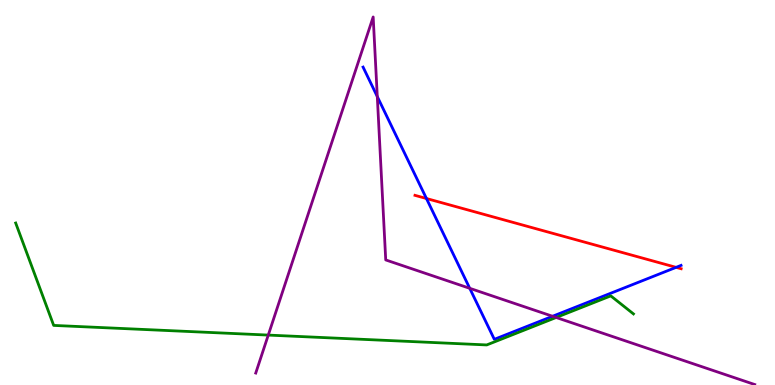[{'lines': ['blue', 'red'], 'intersections': [{'x': 5.5, 'y': 4.84}, {'x': 8.72, 'y': 3.06}]}, {'lines': ['green', 'red'], 'intersections': []}, {'lines': ['purple', 'red'], 'intersections': []}, {'lines': ['blue', 'green'], 'intersections': []}, {'lines': ['blue', 'purple'], 'intersections': [{'x': 4.87, 'y': 7.49}, {'x': 6.06, 'y': 2.51}, {'x': 7.13, 'y': 1.79}]}, {'lines': ['green', 'purple'], 'intersections': [{'x': 3.46, 'y': 1.3}, {'x': 7.18, 'y': 1.75}]}]